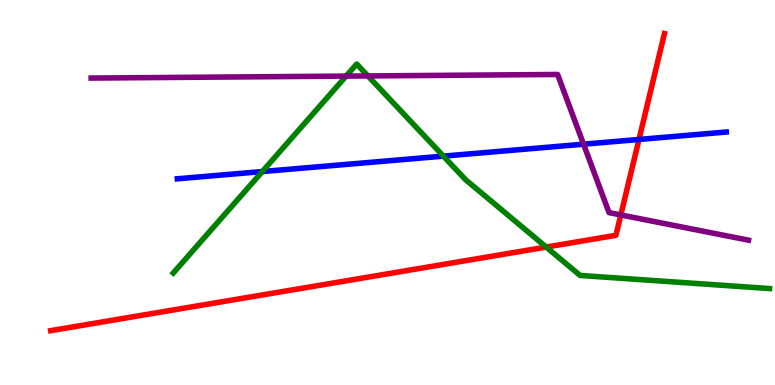[{'lines': ['blue', 'red'], 'intersections': [{'x': 8.24, 'y': 6.38}]}, {'lines': ['green', 'red'], 'intersections': [{'x': 7.05, 'y': 3.58}]}, {'lines': ['purple', 'red'], 'intersections': [{'x': 8.01, 'y': 4.42}]}, {'lines': ['blue', 'green'], 'intersections': [{'x': 3.38, 'y': 5.54}, {'x': 5.72, 'y': 5.94}]}, {'lines': ['blue', 'purple'], 'intersections': [{'x': 7.53, 'y': 6.25}]}, {'lines': ['green', 'purple'], 'intersections': [{'x': 4.47, 'y': 8.02}, {'x': 4.75, 'y': 8.03}]}]